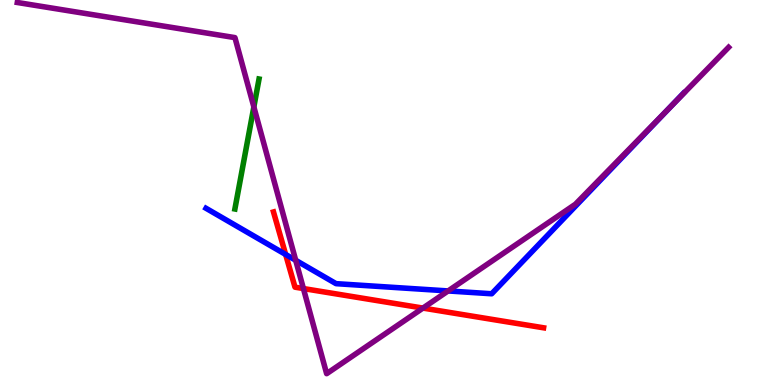[{'lines': ['blue', 'red'], 'intersections': [{'x': 3.69, 'y': 3.39}]}, {'lines': ['green', 'red'], 'intersections': []}, {'lines': ['purple', 'red'], 'intersections': [{'x': 3.92, 'y': 2.51}, {'x': 5.46, 'y': 2.0}]}, {'lines': ['blue', 'green'], 'intersections': []}, {'lines': ['blue', 'purple'], 'intersections': [{'x': 3.82, 'y': 3.24}, {'x': 5.78, 'y': 2.44}, {'x': 8.64, 'y': 7.2}]}, {'lines': ['green', 'purple'], 'intersections': [{'x': 3.28, 'y': 7.22}]}]